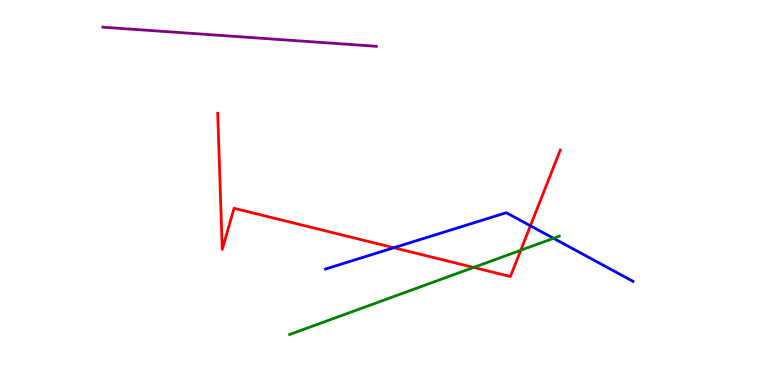[{'lines': ['blue', 'red'], 'intersections': [{'x': 5.08, 'y': 3.57}, {'x': 6.84, 'y': 4.14}]}, {'lines': ['green', 'red'], 'intersections': [{'x': 6.11, 'y': 3.05}, {'x': 6.72, 'y': 3.5}]}, {'lines': ['purple', 'red'], 'intersections': []}, {'lines': ['blue', 'green'], 'intersections': [{'x': 7.14, 'y': 3.81}]}, {'lines': ['blue', 'purple'], 'intersections': []}, {'lines': ['green', 'purple'], 'intersections': []}]